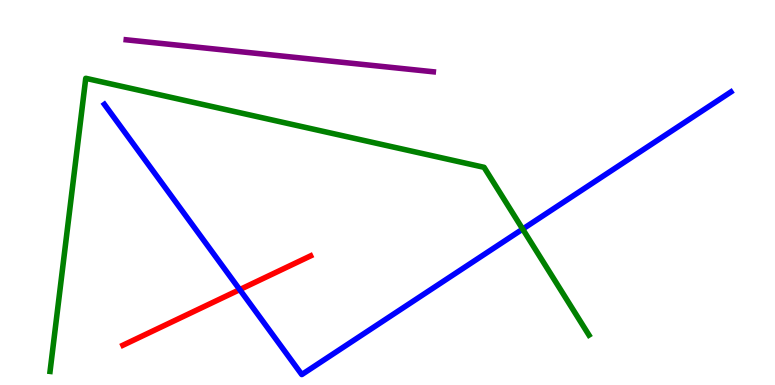[{'lines': ['blue', 'red'], 'intersections': [{'x': 3.09, 'y': 2.48}]}, {'lines': ['green', 'red'], 'intersections': []}, {'lines': ['purple', 'red'], 'intersections': []}, {'lines': ['blue', 'green'], 'intersections': [{'x': 6.74, 'y': 4.05}]}, {'lines': ['blue', 'purple'], 'intersections': []}, {'lines': ['green', 'purple'], 'intersections': []}]